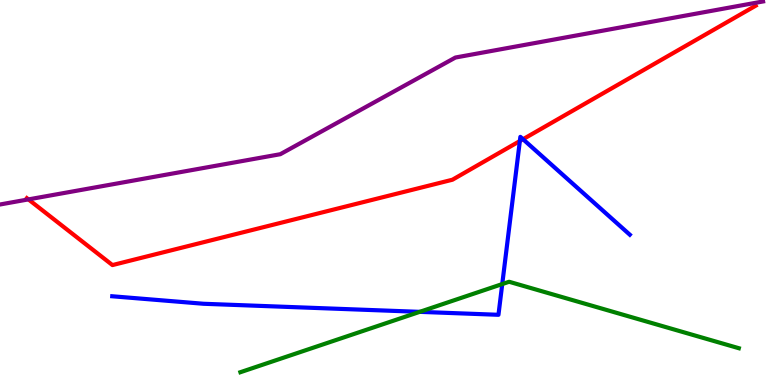[{'lines': ['blue', 'red'], 'intersections': [{'x': 6.71, 'y': 6.34}, {'x': 6.75, 'y': 6.38}]}, {'lines': ['green', 'red'], 'intersections': []}, {'lines': ['purple', 'red'], 'intersections': [{'x': 0.367, 'y': 4.82}]}, {'lines': ['blue', 'green'], 'intersections': [{'x': 5.42, 'y': 1.9}, {'x': 6.48, 'y': 2.62}]}, {'lines': ['blue', 'purple'], 'intersections': []}, {'lines': ['green', 'purple'], 'intersections': []}]